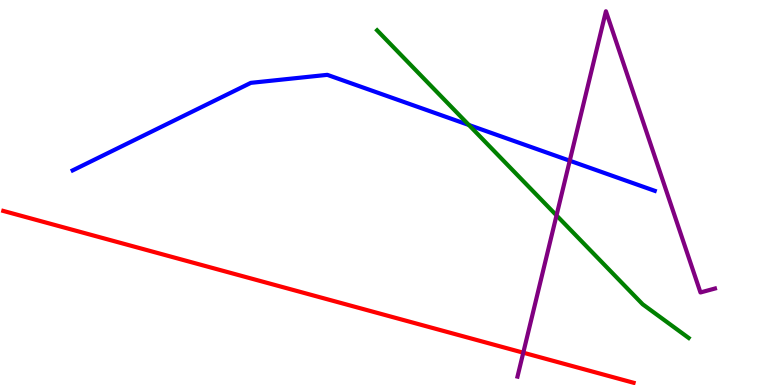[{'lines': ['blue', 'red'], 'intersections': []}, {'lines': ['green', 'red'], 'intersections': []}, {'lines': ['purple', 'red'], 'intersections': [{'x': 6.75, 'y': 0.839}]}, {'lines': ['blue', 'green'], 'intersections': [{'x': 6.05, 'y': 6.75}]}, {'lines': ['blue', 'purple'], 'intersections': [{'x': 7.35, 'y': 5.83}]}, {'lines': ['green', 'purple'], 'intersections': [{'x': 7.18, 'y': 4.41}]}]